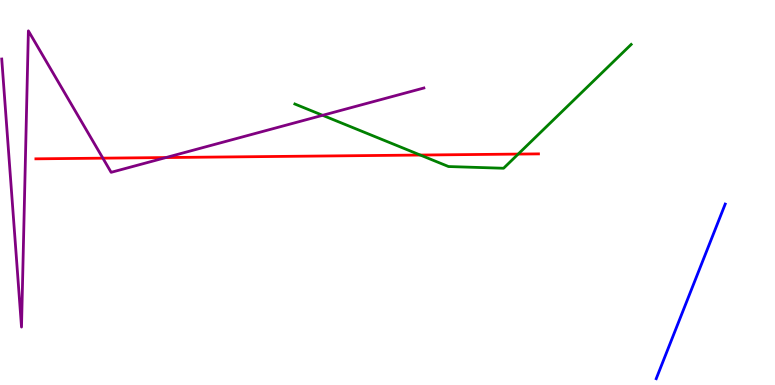[{'lines': ['blue', 'red'], 'intersections': []}, {'lines': ['green', 'red'], 'intersections': [{'x': 5.42, 'y': 5.97}, {'x': 6.69, 'y': 6.0}]}, {'lines': ['purple', 'red'], 'intersections': [{'x': 1.33, 'y': 5.89}, {'x': 2.14, 'y': 5.91}]}, {'lines': ['blue', 'green'], 'intersections': []}, {'lines': ['blue', 'purple'], 'intersections': []}, {'lines': ['green', 'purple'], 'intersections': [{'x': 4.16, 'y': 7.0}]}]